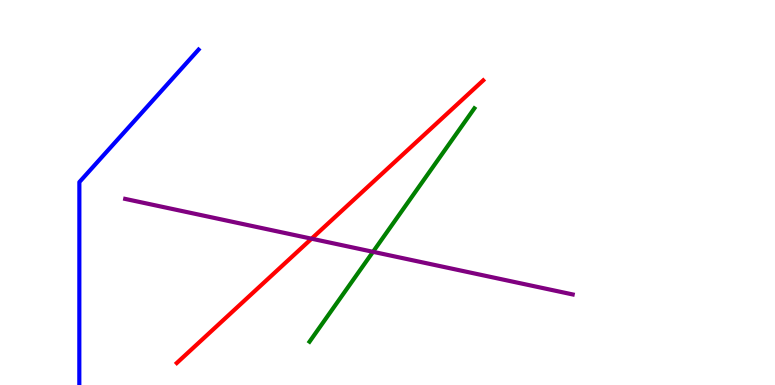[{'lines': ['blue', 'red'], 'intersections': []}, {'lines': ['green', 'red'], 'intersections': []}, {'lines': ['purple', 'red'], 'intersections': [{'x': 4.02, 'y': 3.8}]}, {'lines': ['blue', 'green'], 'intersections': []}, {'lines': ['blue', 'purple'], 'intersections': []}, {'lines': ['green', 'purple'], 'intersections': [{'x': 4.81, 'y': 3.46}]}]